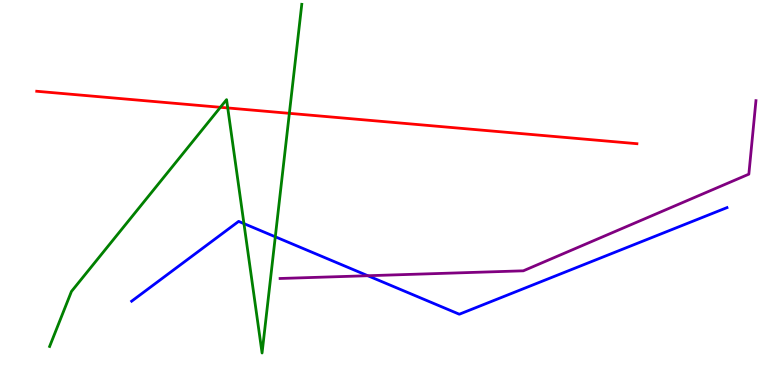[{'lines': ['blue', 'red'], 'intersections': []}, {'lines': ['green', 'red'], 'intersections': [{'x': 2.84, 'y': 7.21}, {'x': 2.94, 'y': 7.2}, {'x': 3.73, 'y': 7.06}]}, {'lines': ['purple', 'red'], 'intersections': []}, {'lines': ['blue', 'green'], 'intersections': [{'x': 3.15, 'y': 4.19}, {'x': 3.55, 'y': 3.85}]}, {'lines': ['blue', 'purple'], 'intersections': [{'x': 4.75, 'y': 2.84}]}, {'lines': ['green', 'purple'], 'intersections': []}]